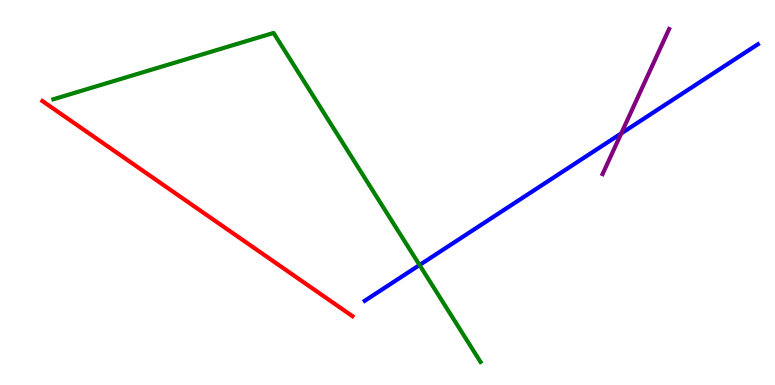[{'lines': ['blue', 'red'], 'intersections': []}, {'lines': ['green', 'red'], 'intersections': []}, {'lines': ['purple', 'red'], 'intersections': []}, {'lines': ['blue', 'green'], 'intersections': [{'x': 5.41, 'y': 3.12}]}, {'lines': ['blue', 'purple'], 'intersections': [{'x': 8.02, 'y': 6.53}]}, {'lines': ['green', 'purple'], 'intersections': []}]